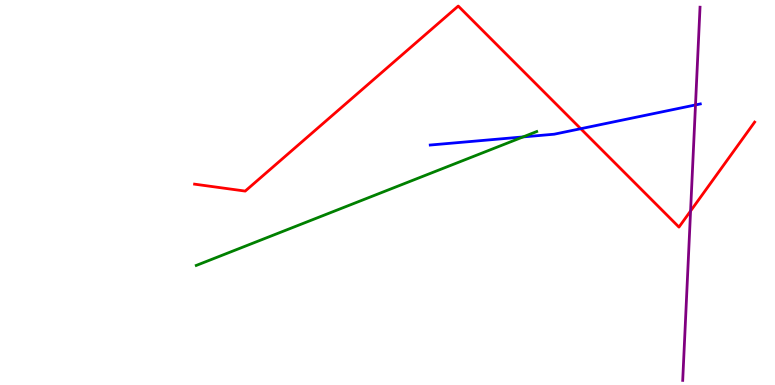[{'lines': ['blue', 'red'], 'intersections': [{'x': 7.49, 'y': 6.66}]}, {'lines': ['green', 'red'], 'intersections': []}, {'lines': ['purple', 'red'], 'intersections': [{'x': 8.91, 'y': 4.52}]}, {'lines': ['blue', 'green'], 'intersections': [{'x': 6.75, 'y': 6.44}]}, {'lines': ['blue', 'purple'], 'intersections': [{'x': 8.97, 'y': 7.27}]}, {'lines': ['green', 'purple'], 'intersections': []}]